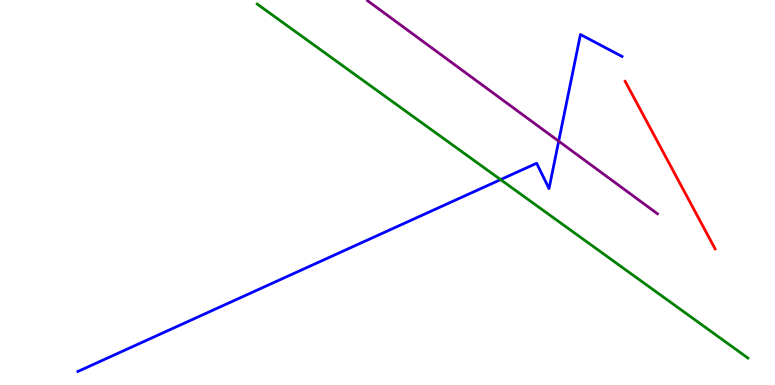[{'lines': ['blue', 'red'], 'intersections': []}, {'lines': ['green', 'red'], 'intersections': []}, {'lines': ['purple', 'red'], 'intersections': []}, {'lines': ['blue', 'green'], 'intersections': [{'x': 6.46, 'y': 5.33}]}, {'lines': ['blue', 'purple'], 'intersections': [{'x': 7.21, 'y': 6.33}]}, {'lines': ['green', 'purple'], 'intersections': []}]